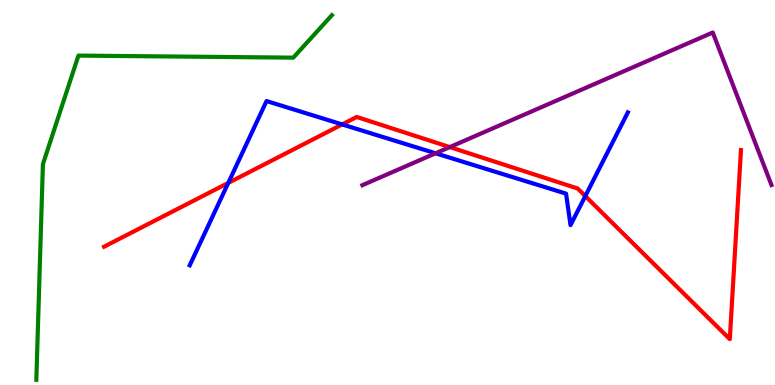[{'lines': ['blue', 'red'], 'intersections': [{'x': 2.95, 'y': 5.25}, {'x': 4.42, 'y': 6.77}, {'x': 7.55, 'y': 4.91}]}, {'lines': ['green', 'red'], 'intersections': []}, {'lines': ['purple', 'red'], 'intersections': [{'x': 5.8, 'y': 6.18}]}, {'lines': ['blue', 'green'], 'intersections': []}, {'lines': ['blue', 'purple'], 'intersections': [{'x': 5.62, 'y': 6.02}]}, {'lines': ['green', 'purple'], 'intersections': []}]